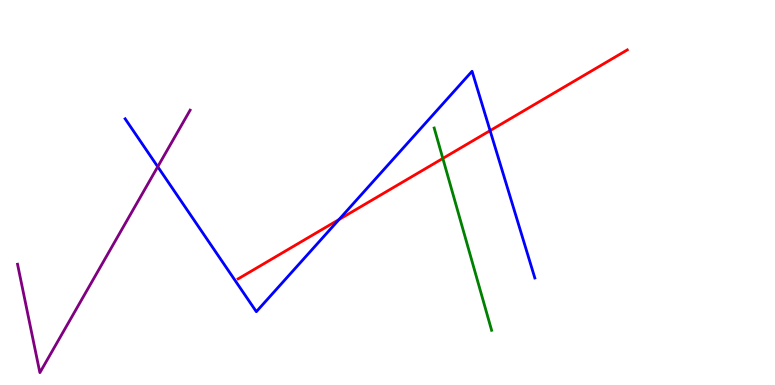[{'lines': ['blue', 'red'], 'intersections': [{'x': 4.38, 'y': 4.3}, {'x': 6.32, 'y': 6.61}]}, {'lines': ['green', 'red'], 'intersections': [{'x': 5.71, 'y': 5.88}]}, {'lines': ['purple', 'red'], 'intersections': []}, {'lines': ['blue', 'green'], 'intersections': []}, {'lines': ['blue', 'purple'], 'intersections': [{'x': 2.04, 'y': 5.67}]}, {'lines': ['green', 'purple'], 'intersections': []}]